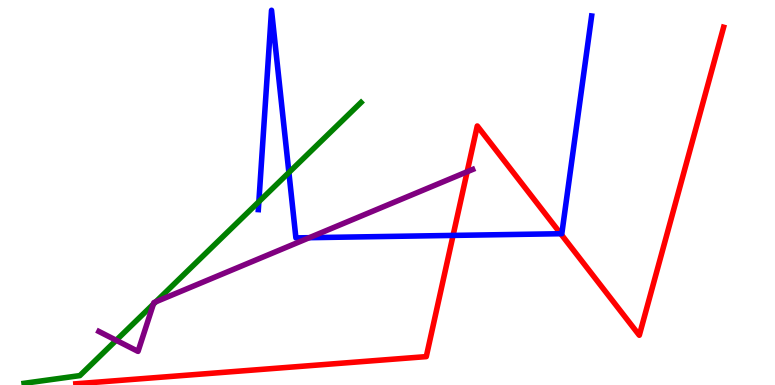[{'lines': ['blue', 'red'], 'intersections': [{'x': 5.85, 'y': 3.89}, {'x': 7.23, 'y': 3.93}]}, {'lines': ['green', 'red'], 'intersections': []}, {'lines': ['purple', 'red'], 'intersections': [{'x': 6.03, 'y': 5.54}]}, {'lines': ['blue', 'green'], 'intersections': [{'x': 3.34, 'y': 4.76}, {'x': 3.73, 'y': 5.52}]}, {'lines': ['blue', 'purple'], 'intersections': [{'x': 3.99, 'y': 3.83}]}, {'lines': ['green', 'purple'], 'intersections': [{'x': 1.5, 'y': 1.16}, {'x': 1.98, 'y': 2.1}, {'x': 2.01, 'y': 2.16}]}]